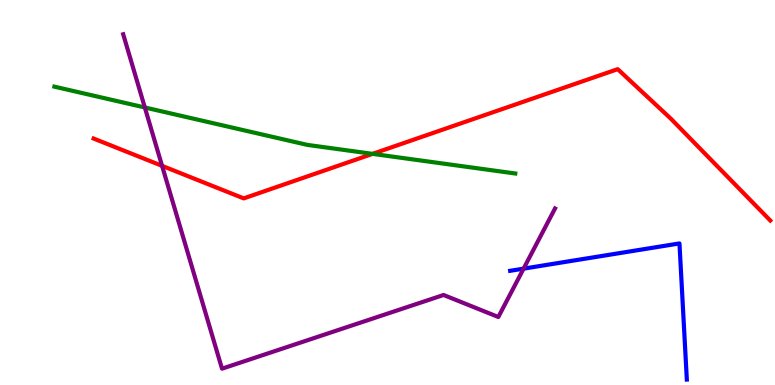[{'lines': ['blue', 'red'], 'intersections': []}, {'lines': ['green', 'red'], 'intersections': [{'x': 4.81, 'y': 6.0}]}, {'lines': ['purple', 'red'], 'intersections': [{'x': 2.09, 'y': 5.69}]}, {'lines': ['blue', 'green'], 'intersections': []}, {'lines': ['blue', 'purple'], 'intersections': [{'x': 6.76, 'y': 3.02}]}, {'lines': ['green', 'purple'], 'intersections': [{'x': 1.87, 'y': 7.21}]}]